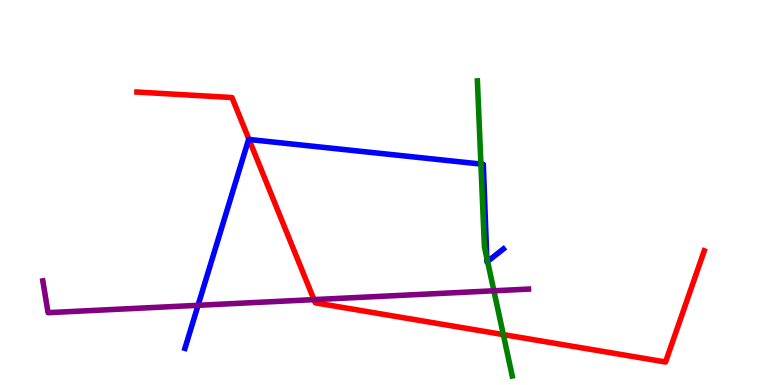[{'lines': ['blue', 'red'], 'intersections': [{'x': 3.21, 'y': 6.38}]}, {'lines': ['green', 'red'], 'intersections': [{'x': 6.49, 'y': 1.31}]}, {'lines': ['purple', 'red'], 'intersections': [{'x': 4.05, 'y': 2.22}]}, {'lines': ['blue', 'green'], 'intersections': [{'x': 6.21, 'y': 5.74}, {'x': 6.28, 'y': 3.31}, {'x': 6.29, 'y': 3.21}]}, {'lines': ['blue', 'purple'], 'intersections': [{'x': 2.56, 'y': 2.07}]}, {'lines': ['green', 'purple'], 'intersections': [{'x': 6.37, 'y': 2.45}]}]